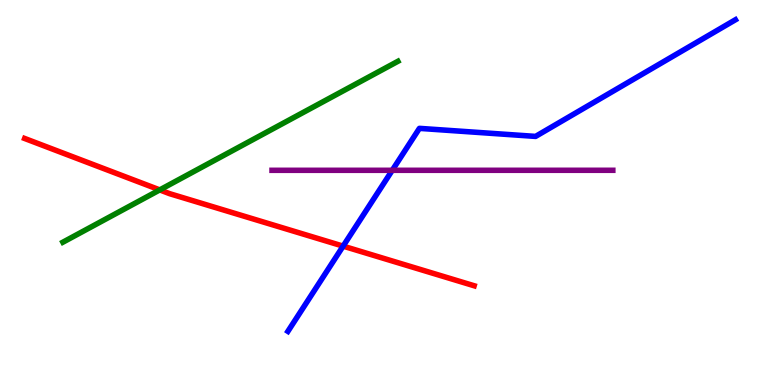[{'lines': ['blue', 'red'], 'intersections': [{'x': 4.43, 'y': 3.61}]}, {'lines': ['green', 'red'], 'intersections': [{'x': 2.06, 'y': 5.07}]}, {'lines': ['purple', 'red'], 'intersections': []}, {'lines': ['blue', 'green'], 'intersections': []}, {'lines': ['blue', 'purple'], 'intersections': [{'x': 5.06, 'y': 5.58}]}, {'lines': ['green', 'purple'], 'intersections': []}]